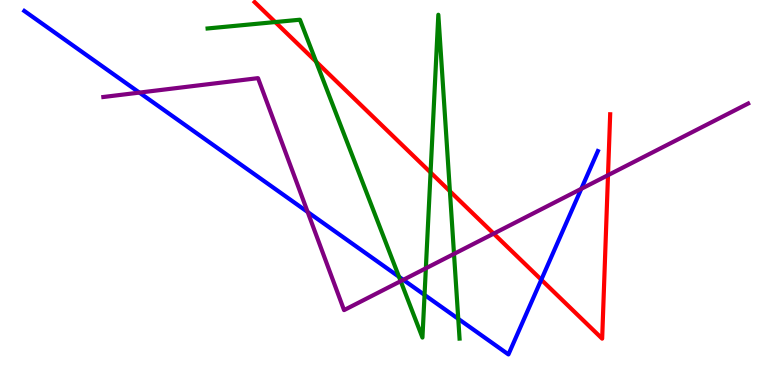[{'lines': ['blue', 'red'], 'intersections': [{'x': 6.98, 'y': 2.73}]}, {'lines': ['green', 'red'], 'intersections': [{'x': 3.55, 'y': 9.43}, {'x': 4.08, 'y': 8.4}, {'x': 5.56, 'y': 5.52}, {'x': 5.81, 'y': 5.03}]}, {'lines': ['purple', 'red'], 'intersections': [{'x': 6.37, 'y': 3.93}, {'x': 7.85, 'y': 5.45}]}, {'lines': ['blue', 'green'], 'intersections': [{'x': 5.15, 'y': 2.81}, {'x': 5.48, 'y': 2.34}, {'x': 5.91, 'y': 1.72}]}, {'lines': ['blue', 'purple'], 'intersections': [{'x': 1.8, 'y': 7.59}, {'x': 3.97, 'y': 4.49}, {'x': 5.2, 'y': 2.73}, {'x': 7.5, 'y': 5.1}]}, {'lines': ['green', 'purple'], 'intersections': [{'x': 5.17, 'y': 2.7}, {'x': 5.49, 'y': 3.03}, {'x': 5.86, 'y': 3.41}]}]